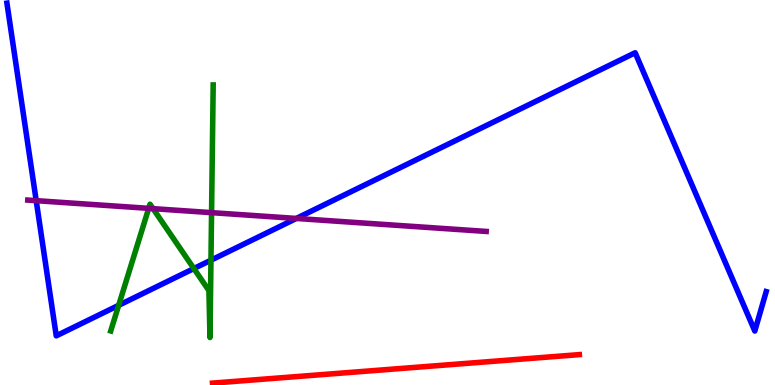[{'lines': ['blue', 'red'], 'intersections': []}, {'lines': ['green', 'red'], 'intersections': []}, {'lines': ['purple', 'red'], 'intersections': []}, {'lines': ['blue', 'green'], 'intersections': [{'x': 1.53, 'y': 2.07}, {'x': 2.5, 'y': 3.02}, {'x': 2.72, 'y': 3.24}]}, {'lines': ['blue', 'purple'], 'intersections': [{'x': 0.467, 'y': 4.79}, {'x': 3.82, 'y': 4.33}]}, {'lines': ['green', 'purple'], 'intersections': [{'x': 1.92, 'y': 4.59}, {'x': 1.97, 'y': 4.58}, {'x': 2.73, 'y': 4.48}]}]